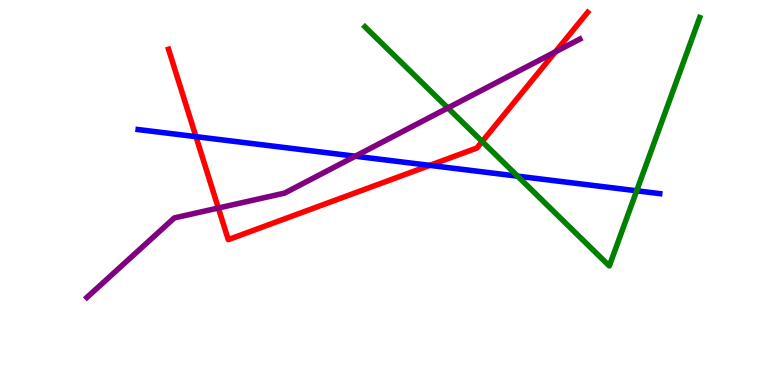[{'lines': ['blue', 'red'], 'intersections': [{'x': 2.53, 'y': 6.45}, {'x': 5.55, 'y': 5.7}]}, {'lines': ['green', 'red'], 'intersections': [{'x': 6.22, 'y': 6.32}]}, {'lines': ['purple', 'red'], 'intersections': [{'x': 2.82, 'y': 4.6}, {'x': 7.17, 'y': 8.65}]}, {'lines': ['blue', 'green'], 'intersections': [{'x': 6.68, 'y': 5.42}, {'x': 8.22, 'y': 5.04}]}, {'lines': ['blue', 'purple'], 'intersections': [{'x': 4.58, 'y': 5.94}]}, {'lines': ['green', 'purple'], 'intersections': [{'x': 5.78, 'y': 7.2}]}]